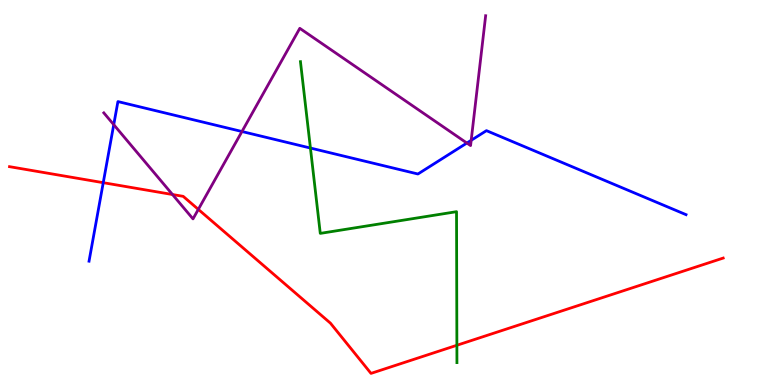[{'lines': ['blue', 'red'], 'intersections': [{'x': 1.33, 'y': 5.25}]}, {'lines': ['green', 'red'], 'intersections': [{'x': 5.9, 'y': 1.03}]}, {'lines': ['purple', 'red'], 'intersections': [{'x': 2.23, 'y': 4.95}, {'x': 2.56, 'y': 4.56}]}, {'lines': ['blue', 'green'], 'intersections': [{'x': 4.01, 'y': 6.15}]}, {'lines': ['blue', 'purple'], 'intersections': [{'x': 1.47, 'y': 6.76}, {'x': 3.12, 'y': 6.58}, {'x': 6.02, 'y': 6.28}, {'x': 6.08, 'y': 6.36}]}, {'lines': ['green', 'purple'], 'intersections': []}]